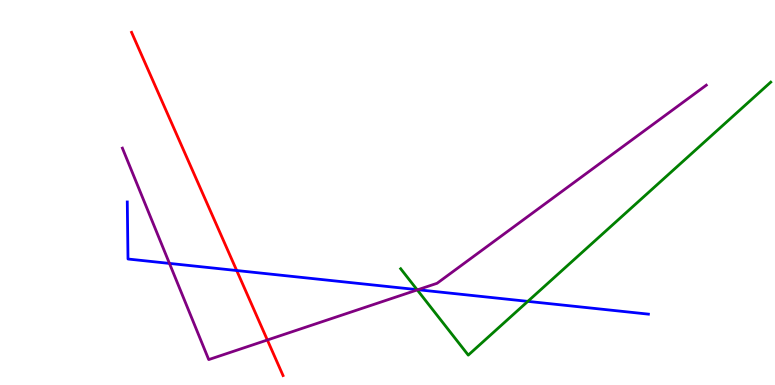[{'lines': ['blue', 'red'], 'intersections': [{'x': 3.05, 'y': 2.97}]}, {'lines': ['green', 'red'], 'intersections': []}, {'lines': ['purple', 'red'], 'intersections': [{'x': 3.45, 'y': 1.17}]}, {'lines': ['blue', 'green'], 'intersections': [{'x': 5.38, 'y': 2.48}, {'x': 6.81, 'y': 2.17}]}, {'lines': ['blue', 'purple'], 'intersections': [{'x': 2.19, 'y': 3.16}, {'x': 5.39, 'y': 2.47}]}, {'lines': ['green', 'purple'], 'intersections': [{'x': 5.38, 'y': 2.47}]}]